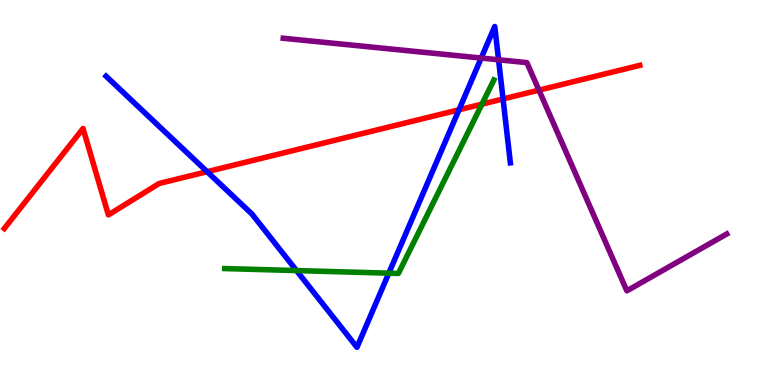[{'lines': ['blue', 'red'], 'intersections': [{'x': 2.67, 'y': 5.54}, {'x': 5.92, 'y': 7.15}, {'x': 6.49, 'y': 7.43}]}, {'lines': ['green', 'red'], 'intersections': [{'x': 6.22, 'y': 7.29}]}, {'lines': ['purple', 'red'], 'intersections': [{'x': 6.95, 'y': 7.66}]}, {'lines': ['blue', 'green'], 'intersections': [{'x': 3.83, 'y': 2.97}, {'x': 5.02, 'y': 2.9}]}, {'lines': ['blue', 'purple'], 'intersections': [{'x': 6.21, 'y': 8.49}, {'x': 6.43, 'y': 8.45}]}, {'lines': ['green', 'purple'], 'intersections': []}]